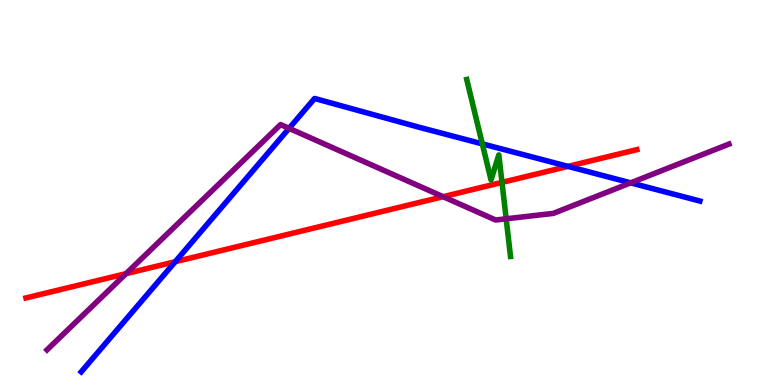[{'lines': ['blue', 'red'], 'intersections': [{'x': 2.26, 'y': 3.2}, {'x': 7.33, 'y': 5.68}]}, {'lines': ['green', 'red'], 'intersections': [{'x': 6.48, 'y': 5.26}]}, {'lines': ['purple', 'red'], 'intersections': [{'x': 1.63, 'y': 2.89}, {'x': 5.72, 'y': 4.89}]}, {'lines': ['blue', 'green'], 'intersections': [{'x': 6.22, 'y': 6.26}]}, {'lines': ['blue', 'purple'], 'intersections': [{'x': 3.73, 'y': 6.67}, {'x': 8.14, 'y': 5.25}]}, {'lines': ['green', 'purple'], 'intersections': [{'x': 6.53, 'y': 4.32}]}]